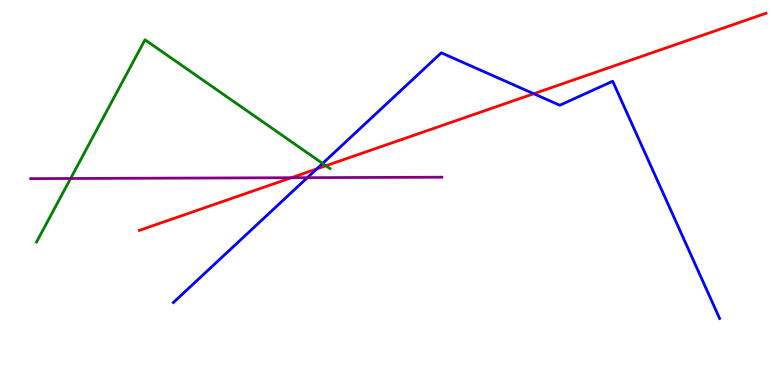[{'lines': ['blue', 'red'], 'intersections': [{'x': 4.09, 'y': 5.61}, {'x': 6.89, 'y': 7.57}]}, {'lines': ['green', 'red'], 'intersections': [{'x': 4.21, 'y': 5.69}]}, {'lines': ['purple', 'red'], 'intersections': [{'x': 3.76, 'y': 5.38}]}, {'lines': ['blue', 'green'], 'intersections': [{'x': 4.16, 'y': 5.75}]}, {'lines': ['blue', 'purple'], 'intersections': [{'x': 3.97, 'y': 5.39}]}, {'lines': ['green', 'purple'], 'intersections': [{'x': 0.911, 'y': 5.36}]}]